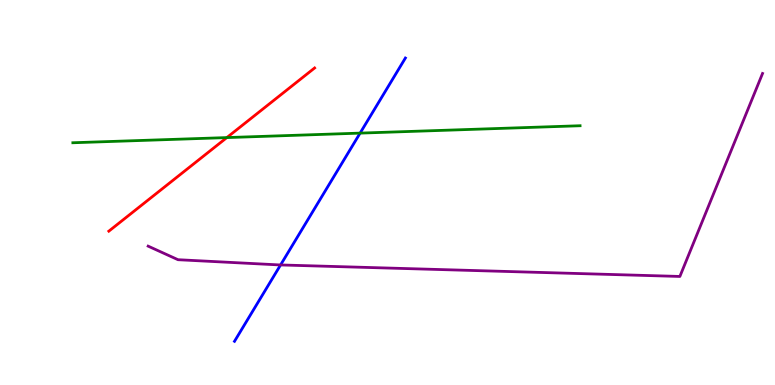[{'lines': ['blue', 'red'], 'intersections': []}, {'lines': ['green', 'red'], 'intersections': [{'x': 2.93, 'y': 6.43}]}, {'lines': ['purple', 'red'], 'intersections': []}, {'lines': ['blue', 'green'], 'intersections': [{'x': 4.65, 'y': 6.54}]}, {'lines': ['blue', 'purple'], 'intersections': [{'x': 3.62, 'y': 3.12}]}, {'lines': ['green', 'purple'], 'intersections': []}]